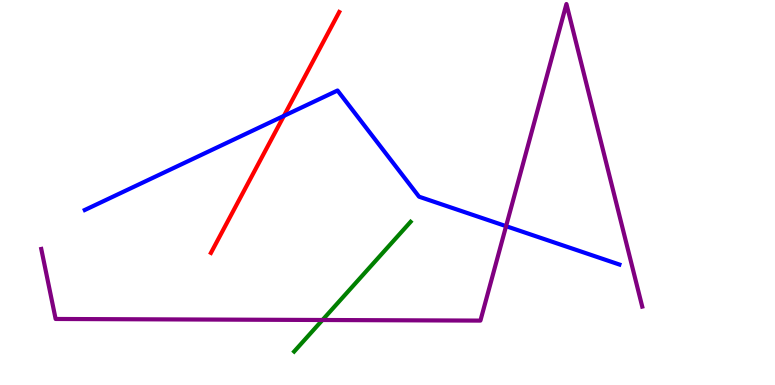[{'lines': ['blue', 'red'], 'intersections': [{'x': 3.66, 'y': 6.99}]}, {'lines': ['green', 'red'], 'intersections': []}, {'lines': ['purple', 'red'], 'intersections': []}, {'lines': ['blue', 'green'], 'intersections': []}, {'lines': ['blue', 'purple'], 'intersections': [{'x': 6.53, 'y': 4.13}]}, {'lines': ['green', 'purple'], 'intersections': [{'x': 4.16, 'y': 1.69}]}]